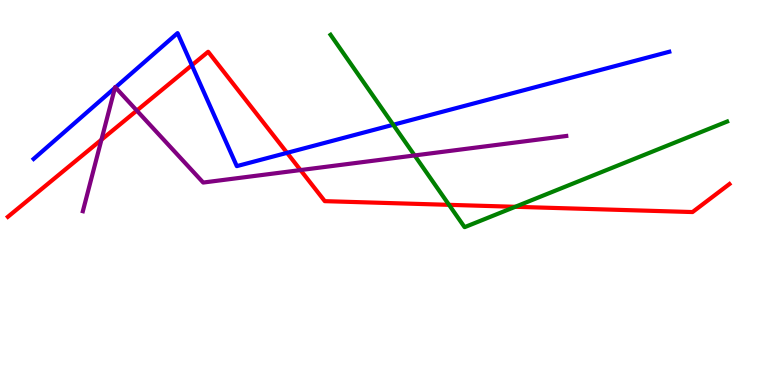[{'lines': ['blue', 'red'], 'intersections': [{'x': 2.48, 'y': 8.31}, {'x': 3.7, 'y': 6.03}]}, {'lines': ['green', 'red'], 'intersections': [{'x': 5.79, 'y': 4.68}, {'x': 6.65, 'y': 4.63}]}, {'lines': ['purple', 'red'], 'intersections': [{'x': 1.31, 'y': 6.37}, {'x': 1.77, 'y': 7.13}, {'x': 3.88, 'y': 5.58}]}, {'lines': ['blue', 'green'], 'intersections': [{'x': 5.07, 'y': 6.76}]}, {'lines': ['blue', 'purple'], 'intersections': [{'x': 1.48, 'y': 7.72}, {'x': 1.49, 'y': 7.73}]}, {'lines': ['green', 'purple'], 'intersections': [{'x': 5.35, 'y': 5.96}]}]